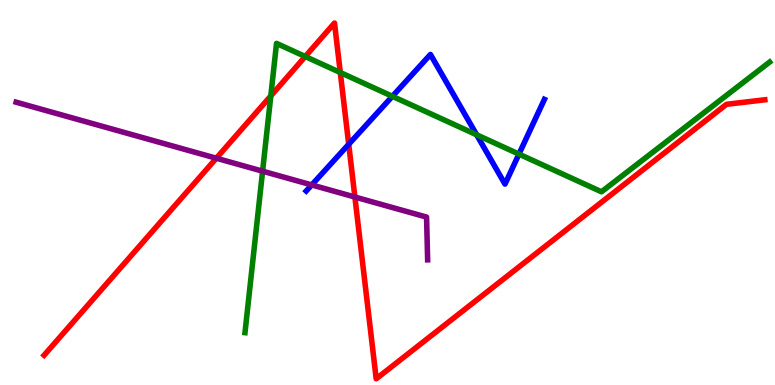[{'lines': ['blue', 'red'], 'intersections': [{'x': 4.5, 'y': 6.25}]}, {'lines': ['green', 'red'], 'intersections': [{'x': 3.49, 'y': 7.51}, {'x': 3.94, 'y': 8.53}, {'x': 4.39, 'y': 8.12}]}, {'lines': ['purple', 'red'], 'intersections': [{'x': 2.79, 'y': 5.89}, {'x': 4.58, 'y': 4.88}]}, {'lines': ['blue', 'green'], 'intersections': [{'x': 5.06, 'y': 7.5}, {'x': 6.15, 'y': 6.5}, {'x': 6.7, 'y': 6.0}]}, {'lines': ['blue', 'purple'], 'intersections': [{'x': 4.02, 'y': 5.2}]}, {'lines': ['green', 'purple'], 'intersections': [{'x': 3.39, 'y': 5.55}]}]